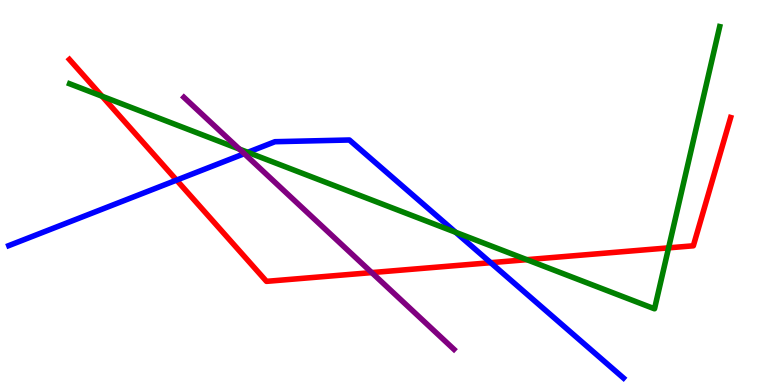[{'lines': ['blue', 'red'], 'intersections': [{'x': 2.28, 'y': 5.32}, {'x': 6.33, 'y': 3.18}]}, {'lines': ['green', 'red'], 'intersections': [{'x': 1.32, 'y': 7.5}, {'x': 6.8, 'y': 3.26}, {'x': 8.63, 'y': 3.56}]}, {'lines': ['purple', 'red'], 'intersections': [{'x': 4.8, 'y': 2.92}]}, {'lines': ['blue', 'green'], 'intersections': [{'x': 3.2, 'y': 6.04}, {'x': 5.88, 'y': 3.97}]}, {'lines': ['blue', 'purple'], 'intersections': [{'x': 3.15, 'y': 6.01}]}, {'lines': ['green', 'purple'], 'intersections': [{'x': 3.09, 'y': 6.13}]}]